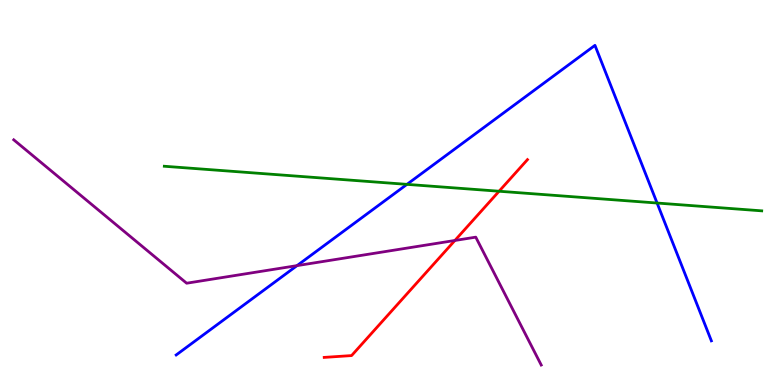[{'lines': ['blue', 'red'], 'intersections': []}, {'lines': ['green', 'red'], 'intersections': [{'x': 6.44, 'y': 5.03}]}, {'lines': ['purple', 'red'], 'intersections': [{'x': 5.87, 'y': 3.75}]}, {'lines': ['blue', 'green'], 'intersections': [{'x': 5.25, 'y': 5.21}, {'x': 8.48, 'y': 4.73}]}, {'lines': ['blue', 'purple'], 'intersections': [{'x': 3.83, 'y': 3.1}]}, {'lines': ['green', 'purple'], 'intersections': []}]